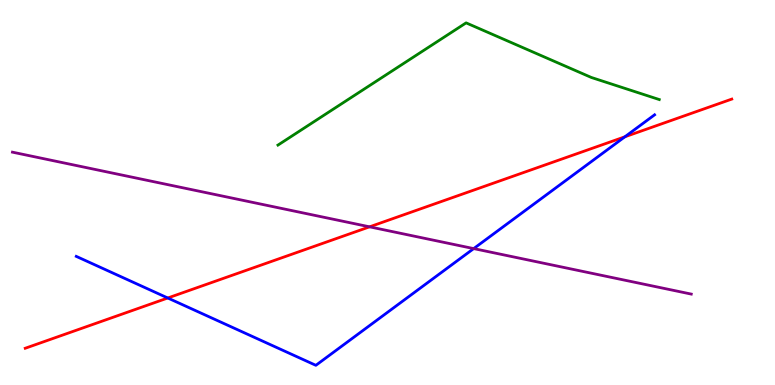[{'lines': ['blue', 'red'], 'intersections': [{'x': 2.16, 'y': 2.26}, {'x': 8.06, 'y': 6.45}]}, {'lines': ['green', 'red'], 'intersections': []}, {'lines': ['purple', 'red'], 'intersections': [{'x': 4.77, 'y': 4.11}]}, {'lines': ['blue', 'green'], 'intersections': []}, {'lines': ['blue', 'purple'], 'intersections': [{'x': 6.11, 'y': 3.54}]}, {'lines': ['green', 'purple'], 'intersections': []}]